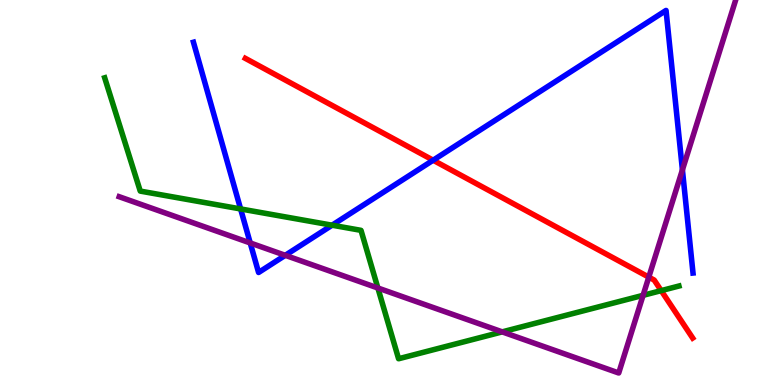[{'lines': ['blue', 'red'], 'intersections': [{'x': 5.59, 'y': 5.84}]}, {'lines': ['green', 'red'], 'intersections': [{'x': 8.53, 'y': 2.45}]}, {'lines': ['purple', 'red'], 'intersections': [{'x': 8.37, 'y': 2.8}]}, {'lines': ['blue', 'green'], 'intersections': [{'x': 3.1, 'y': 4.57}, {'x': 4.29, 'y': 4.15}]}, {'lines': ['blue', 'purple'], 'intersections': [{'x': 3.23, 'y': 3.69}, {'x': 3.68, 'y': 3.37}, {'x': 8.81, 'y': 5.59}]}, {'lines': ['green', 'purple'], 'intersections': [{'x': 4.88, 'y': 2.52}, {'x': 6.48, 'y': 1.38}, {'x': 8.3, 'y': 2.33}]}]